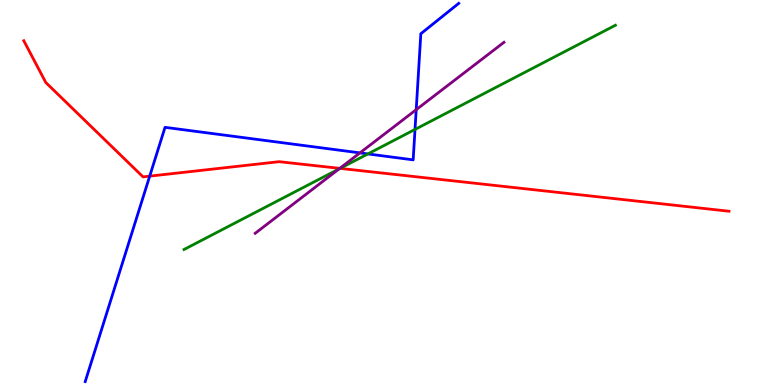[{'lines': ['blue', 'red'], 'intersections': [{'x': 1.93, 'y': 5.43}]}, {'lines': ['green', 'red'], 'intersections': [{'x': 4.39, 'y': 5.63}]}, {'lines': ['purple', 'red'], 'intersections': [{'x': 4.38, 'y': 5.63}]}, {'lines': ['blue', 'green'], 'intersections': [{'x': 4.75, 'y': 6.0}, {'x': 5.36, 'y': 6.64}]}, {'lines': ['blue', 'purple'], 'intersections': [{'x': 4.64, 'y': 6.03}, {'x': 5.37, 'y': 7.15}]}, {'lines': ['green', 'purple'], 'intersections': [{'x': 4.38, 'y': 5.61}]}]